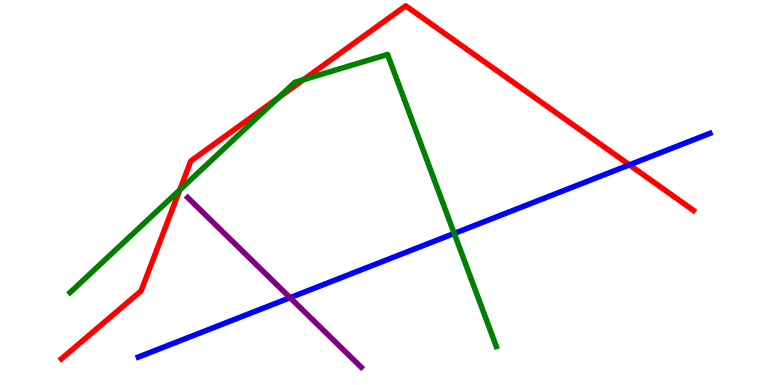[{'lines': ['blue', 'red'], 'intersections': [{'x': 8.12, 'y': 5.72}]}, {'lines': ['green', 'red'], 'intersections': [{'x': 2.32, 'y': 5.07}, {'x': 3.59, 'y': 7.45}, {'x': 3.92, 'y': 7.93}]}, {'lines': ['purple', 'red'], 'intersections': []}, {'lines': ['blue', 'green'], 'intersections': [{'x': 5.86, 'y': 3.94}]}, {'lines': ['blue', 'purple'], 'intersections': [{'x': 3.74, 'y': 2.27}]}, {'lines': ['green', 'purple'], 'intersections': []}]